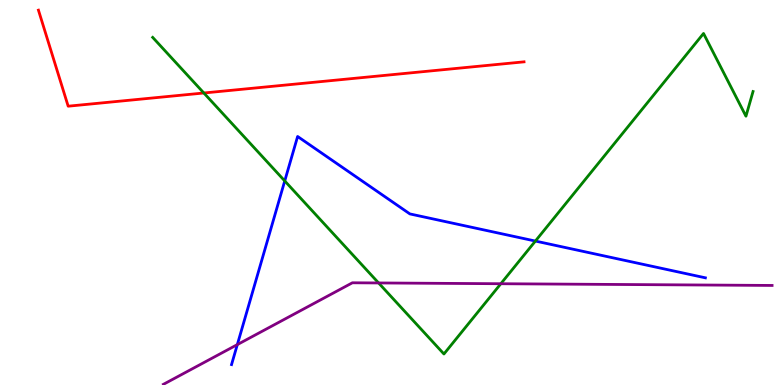[{'lines': ['blue', 'red'], 'intersections': []}, {'lines': ['green', 'red'], 'intersections': [{'x': 2.63, 'y': 7.58}]}, {'lines': ['purple', 'red'], 'intersections': []}, {'lines': ['blue', 'green'], 'intersections': [{'x': 3.67, 'y': 5.3}, {'x': 6.91, 'y': 3.74}]}, {'lines': ['blue', 'purple'], 'intersections': [{'x': 3.06, 'y': 1.05}]}, {'lines': ['green', 'purple'], 'intersections': [{'x': 4.88, 'y': 2.65}, {'x': 6.46, 'y': 2.63}]}]